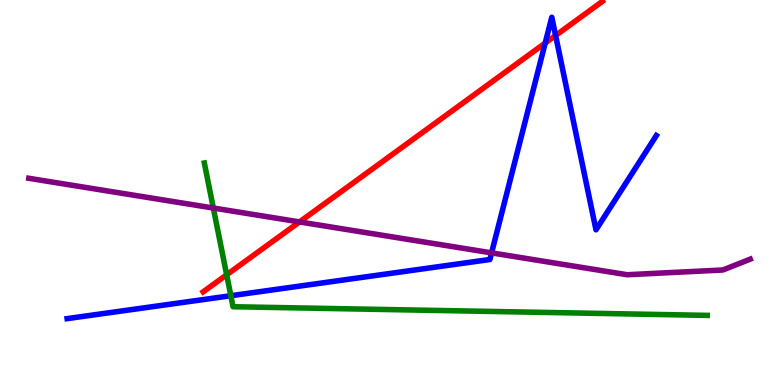[{'lines': ['blue', 'red'], 'intersections': [{'x': 7.03, 'y': 8.88}, {'x': 7.17, 'y': 9.08}]}, {'lines': ['green', 'red'], 'intersections': [{'x': 2.92, 'y': 2.86}]}, {'lines': ['purple', 'red'], 'intersections': [{'x': 3.86, 'y': 4.24}]}, {'lines': ['blue', 'green'], 'intersections': [{'x': 2.98, 'y': 2.32}]}, {'lines': ['blue', 'purple'], 'intersections': [{'x': 6.34, 'y': 3.43}]}, {'lines': ['green', 'purple'], 'intersections': [{'x': 2.75, 'y': 4.6}]}]